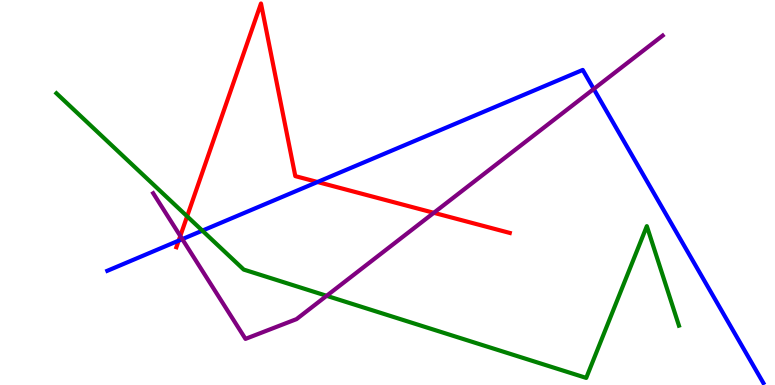[{'lines': ['blue', 'red'], 'intersections': [{'x': 2.31, 'y': 3.75}, {'x': 4.1, 'y': 5.27}]}, {'lines': ['green', 'red'], 'intersections': [{'x': 2.41, 'y': 4.38}]}, {'lines': ['purple', 'red'], 'intersections': [{'x': 2.33, 'y': 3.87}, {'x': 5.6, 'y': 4.47}]}, {'lines': ['blue', 'green'], 'intersections': [{'x': 2.61, 'y': 4.01}]}, {'lines': ['blue', 'purple'], 'intersections': [{'x': 2.35, 'y': 3.79}, {'x': 7.66, 'y': 7.69}]}, {'lines': ['green', 'purple'], 'intersections': [{'x': 4.21, 'y': 2.32}]}]